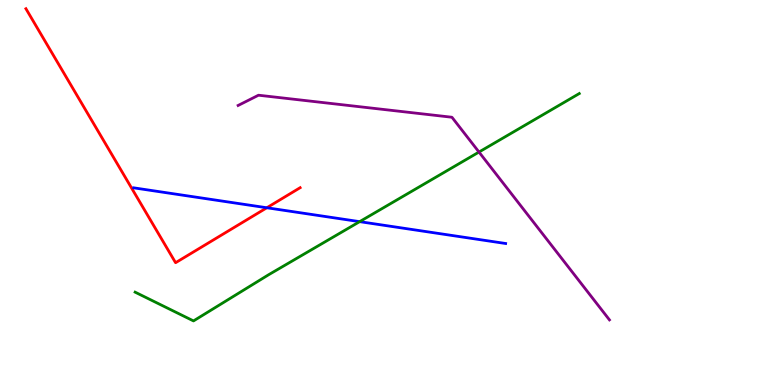[{'lines': ['blue', 'red'], 'intersections': [{'x': 3.44, 'y': 4.6}]}, {'lines': ['green', 'red'], 'intersections': []}, {'lines': ['purple', 'red'], 'intersections': []}, {'lines': ['blue', 'green'], 'intersections': [{'x': 4.64, 'y': 4.24}]}, {'lines': ['blue', 'purple'], 'intersections': []}, {'lines': ['green', 'purple'], 'intersections': [{'x': 6.18, 'y': 6.05}]}]